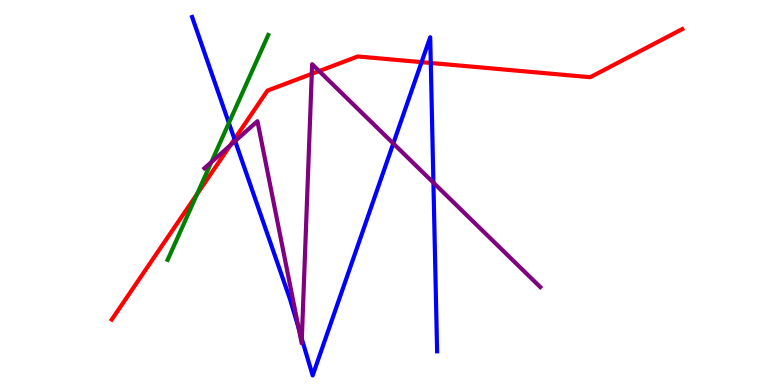[{'lines': ['blue', 'red'], 'intersections': [{'x': 3.03, 'y': 6.39}, {'x': 5.44, 'y': 8.39}, {'x': 5.56, 'y': 8.36}]}, {'lines': ['green', 'red'], 'intersections': [{'x': 2.54, 'y': 4.95}]}, {'lines': ['purple', 'red'], 'intersections': [{'x': 2.97, 'y': 6.22}, {'x': 4.02, 'y': 8.08}, {'x': 4.12, 'y': 8.15}]}, {'lines': ['blue', 'green'], 'intersections': [{'x': 2.95, 'y': 6.81}]}, {'lines': ['blue', 'purple'], 'intersections': [{'x': 3.03, 'y': 6.34}, {'x': 3.85, 'y': 1.47}, {'x': 3.89, 'y': 1.2}, {'x': 5.07, 'y': 6.27}, {'x': 5.59, 'y': 5.26}]}, {'lines': ['green', 'purple'], 'intersections': [{'x': 2.73, 'y': 5.79}]}]